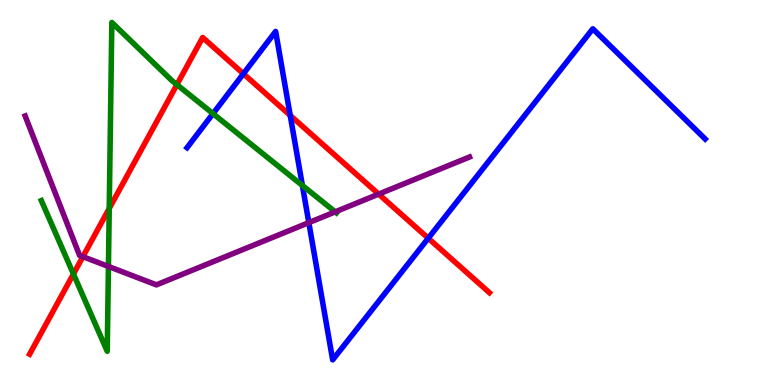[{'lines': ['blue', 'red'], 'intersections': [{'x': 3.14, 'y': 8.08}, {'x': 3.74, 'y': 7.0}, {'x': 5.53, 'y': 3.81}]}, {'lines': ['green', 'red'], 'intersections': [{'x': 0.947, 'y': 2.88}, {'x': 1.41, 'y': 4.59}, {'x': 2.28, 'y': 7.8}]}, {'lines': ['purple', 'red'], 'intersections': [{'x': 1.07, 'y': 3.33}, {'x': 4.89, 'y': 4.96}]}, {'lines': ['blue', 'green'], 'intersections': [{'x': 2.75, 'y': 7.05}, {'x': 3.9, 'y': 5.18}]}, {'lines': ['blue', 'purple'], 'intersections': [{'x': 3.98, 'y': 4.22}]}, {'lines': ['green', 'purple'], 'intersections': [{'x': 1.4, 'y': 3.08}, {'x': 4.33, 'y': 4.5}]}]